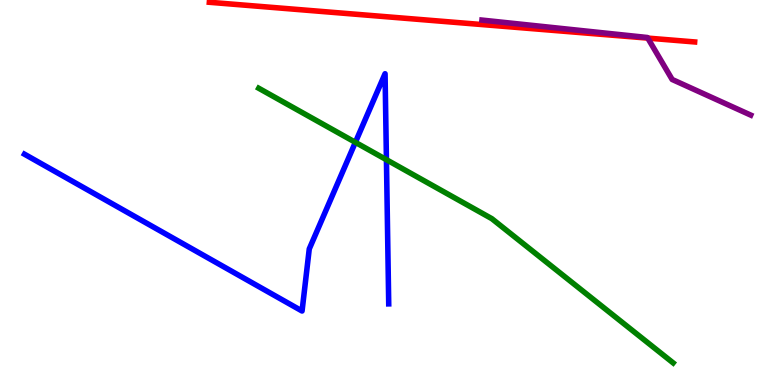[{'lines': ['blue', 'red'], 'intersections': []}, {'lines': ['green', 'red'], 'intersections': []}, {'lines': ['purple', 'red'], 'intersections': [{'x': 8.36, 'y': 9.01}]}, {'lines': ['blue', 'green'], 'intersections': [{'x': 4.59, 'y': 6.3}, {'x': 4.99, 'y': 5.85}]}, {'lines': ['blue', 'purple'], 'intersections': []}, {'lines': ['green', 'purple'], 'intersections': []}]